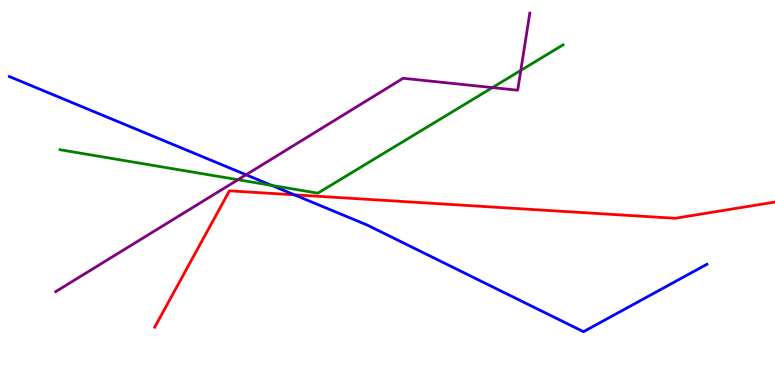[{'lines': ['blue', 'red'], 'intersections': [{'x': 3.8, 'y': 4.94}]}, {'lines': ['green', 'red'], 'intersections': []}, {'lines': ['purple', 'red'], 'intersections': []}, {'lines': ['blue', 'green'], 'intersections': [{'x': 3.51, 'y': 5.18}]}, {'lines': ['blue', 'purple'], 'intersections': [{'x': 3.17, 'y': 5.46}]}, {'lines': ['green', 'purple'], 'intersections': [{'x': 3.07, 'y': 5.33}, {'x': 6.35, 'y': 7.73}, {'x': 6.72, 'y': 8.17}]}]